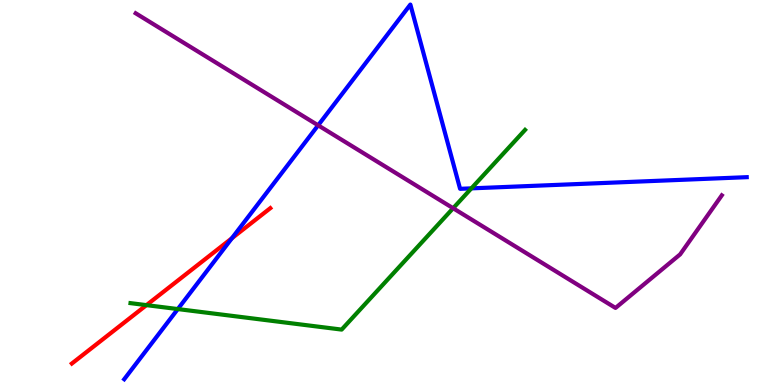[{'lines': ['blue', 'red'], 'intersections': [{'x': 2.99, 'y': 3.81}]}, {'lines': ['green', 'red'], 'intersections': [{'x': 1.89, 'y': 2.07}]}, {'lines': ['purple', 'red'], 'intersections': []}, {'lines': ['blue', 'green'], 'intersections': [{'x': 2.29, 'y': 1.97}, {'x': 6.08, 'y': 5.11}]}, {'lines': ['blue', 'purple'], 'intersections': [{'x': 4.11, 'y': 6.74}]}, {'lines': ['green', 'purple'], 'intersections': [{'x': 5.85, 'y': 4.59}]}]